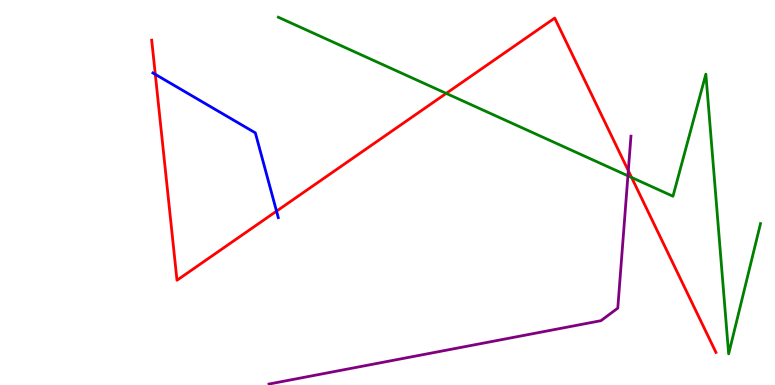[{'lines': ['blue', 'red'], 'intersections': [{'x': 2.0, 'y': 8.07}, {'x': 3.57, 'y': 4.52}]}, {'lines': ['green', 'red'], 'intersections': [{'x': 5.76, 'y': 7.57}, {'x': 8.15, 'y': 5.39}]}, {'lines': ['purple', 'red'], 'intersections': [{'x': 8.11, 'y': 5.57}]}, {'lines': ['blue', 'green'], 'intersections': []}, {'lines': ['blue', 'purple'], 'intersections': []}, {'lines': ['green', 'purple'], 'intersections': [{'x': 8.1, 'y': 5.43}]}]